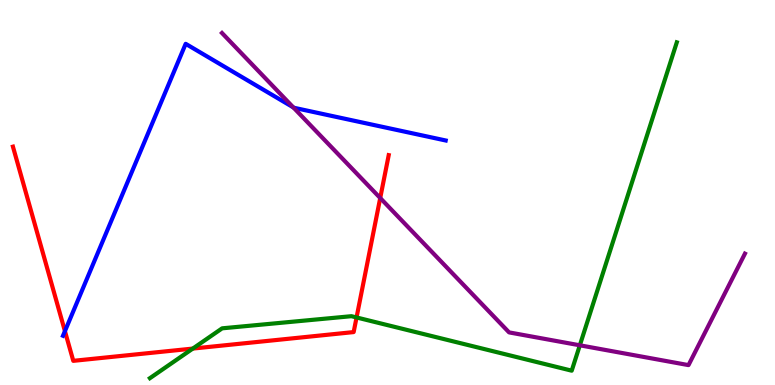[{'lines': ['blue', 'red'], 'intersections': [{'x': 0.838, 'y': 1.4}]}, {'lines': ['green', 'red'], 'intersections': [{'x': 2.49, 'y': 0.946}, {'x': 4.6, 'y': 1.75}]}, {'lines': ['purple', 'red'], 'intersections': [{'x': 4.91, 'y': 4.86}]}, {'lines': ['blue', 'green'], 'intersections': []}, {'lines': ['blue', 'purple'], 'intersections': [{'x': 3.78, 'y': 7.21}]}, {'lines': ['green', 'purple'], 'intersections': [{'x': 7.48, 'y': 1.03}]}]